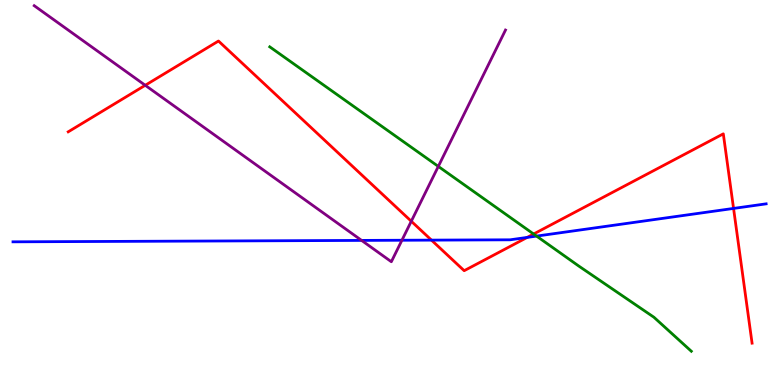[{'lines': ['blue', 'red'], 'intersections': [{'x': 5.57, 'y': 3.76}, {'x': 6.8, 'y': 3.83}, {'x': 9.47, 'y': 4.59}]}, {'lines': ['green', 'red'], 'intersections': [{'x': 6.89, 'y': 3.92}]}, {'lines': ['purple', 'red'], 'intersections': [{'x': 1.87, 'y': 7.78}, {'x': 5.31, 'y': 4.25}]}, {'lines': ['blue', 'green'], 'intersections': [{'x': 6.92, 'y': 3.87}]}, {'lines': ['blue', 'purple'], 'intersections': [{'x': 4.67, 'y': 3.76}, {'x': 5.19, 'y': 3.76}]}, {'lines': ['green', 'purple'], 'intersections': [{'x': 5.66, 'y': 5.68}]}]